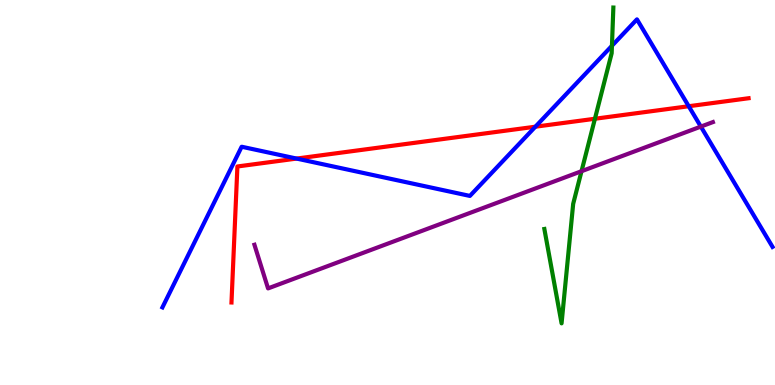[{'lines': ['blue', 'red'], 'intersections': [{'x': 3.83, 'y': 5.88}, {'x': 6.91, 'y': 6.71}, {'x': 8.89, 'y': 7.24}]}, {'lines': ['green', 'red'], 'intersections': [{'x': 7.68, 'y': 6.92}]}, {'lines': ['purple', 'red'], 'intersections': []}, {'lines': ['blue', 'green'], 'intersections': [{'x': 7.9, 'y': 8.81}]}, {'lines': ['blue', 'purple'], 'intersections': [{'x': 9.04, 'y': 6.71}]}, {'lines': ['green', 'purple'], 'intersections': [{'x': 7.5, 'y': 5.55}]}]